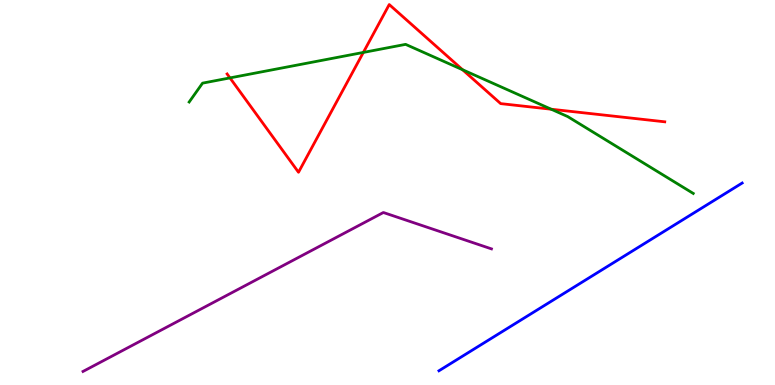[{'lines': ['blue', 'red'], 'intersections': []}, {'lines': ['green', 'red'], 'intersections': [{'x': 2.97, 'y': 7.98}, {'x': 4.69, 'y': 8.64}, {'x': 5.97, 'y': 8.19}, {'x': 7.11, 'y': 7.16}]}, {'lines': ['purple', 'red'], 'intersections': []}, {'lines': ['blue', 'green'], 'intersections': []}, {'lines': ['blue', 'purple'], 'intersections': []}, {'lines': ['green', 'purple'], 'intersections': []}]